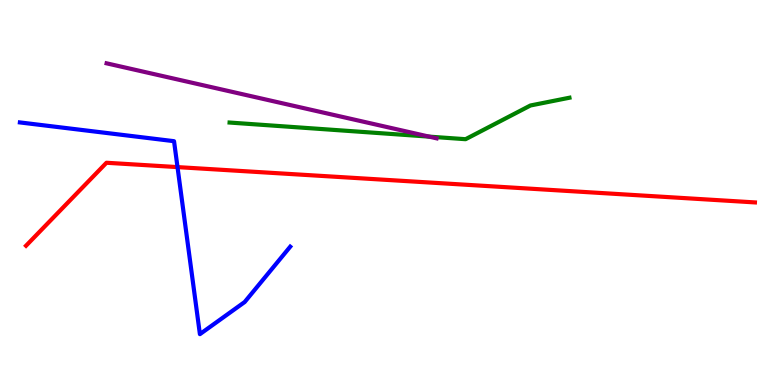[{'lines': ['blue', 'red'], 'intersections': [{'x': 2.29, 'y': 5.66}]}, {'lines': ['green', 'red'], 'intersections': []}, {'lines': ['purple', 'red'], 'intersections': []}, {'lines': ['blue', 'green'], 'intersections': []}, {'lines': ['blue', 'purple'], 'intersections': []}, {'lines': ['green', 'purple'], 'intersections': [{'x': 5.54, 'y': 6.45}]}]